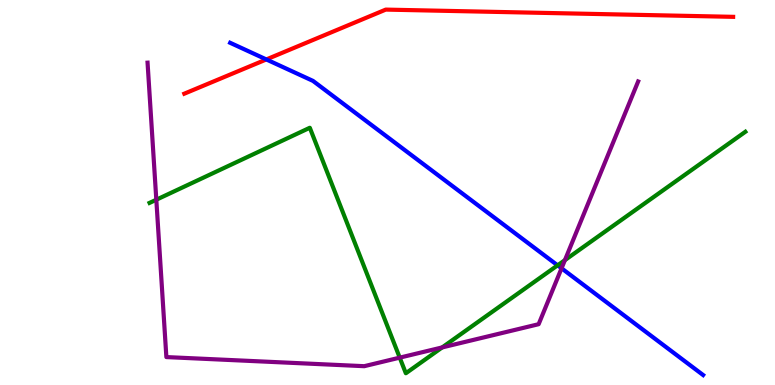[{'lines': ['blue', 'red'], 'intersections': [{'x': 3.44, 'y': 8.46}]}, {'lines': ['green', 'red'], 'intersections': []}, {'lines': ['purple', 'red'], 'intersections': []}, {'lines': ['blue', 'green'], 'intersections': [{'x': 7.19, 'y': 3.11}]}, {'lines': ['blue', 'purple'], 'intersections': [{'x': 7.25, 'y': 3.03}]}, {'lines': ['green', 'purple'], 'intersections': [{'x': 2.02, 'y': 4.81}, {'x': 5.16, 'y': 0.711}, {'x': 5.71, 'y': 0.976}, {'x': 7.29, 'y': 3.24}]}]